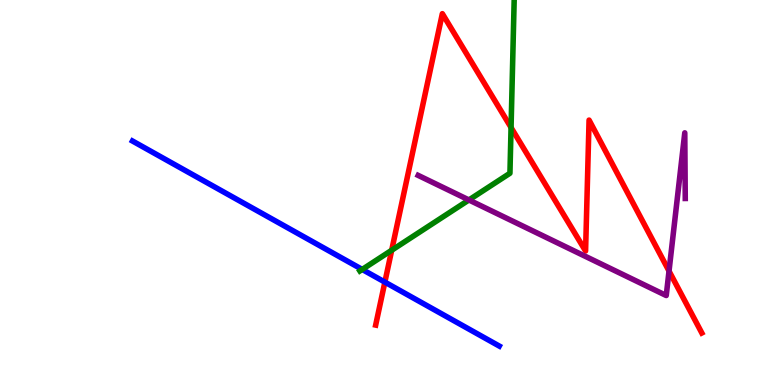[{'lines': ['blue', 'red'], 'intersections': [{'x': 4.97, 'y': 2.67}]}, {'lines': ['green', 'red'], 'intersections': [{'x': 5.05, 'y': 3.5}, {'x': 6.59, 'y': 6.69}]}, {'lines': ['purple', 'red'], 'intersections': [{'x': 8.63, 'y': 2.96}]}, {'lines': ['blue', 'green'], 'intersections': [{'x': 4.67, 'y': 3.0}]}, {'lines': ['blue', 'purple'], 'intersections': []}, {'lines': ['green', 'purple'], 'intersections': [{'x': 6.05, 'y': 4.81}]}]